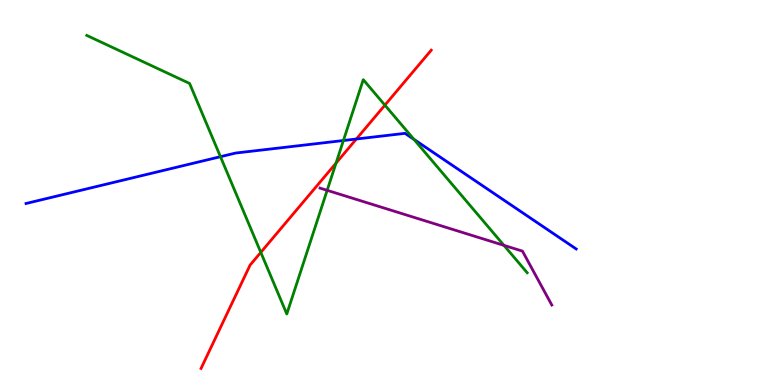[{'lines': ['blue', 'red'], 'intersections': [{'x': 4.6, 'y': 6.39}]}, {'lines': ['green', 'red'], 'intersections': [{'x': 3.37, 'y': 3.44}, {'x': 4.34, 'y': 5.76}, {'x': 4.97, 'y': 7.27}]}, {'lines': ['purple', 'red'], 'intersections': []}, {'lines': ['blue', 'green'], 'intersections': [{'x': 2.84, 'y': 5.93}, {'x': 4.43, 'y': 6.35}, {'x': 5.34, 'y': 6.38}]}, {'lines': ['blue', 'purple'], 'intersections': []}, {'lines': ['green', 'purple'], 'intersections': [{'x': 4.22, 'y': 5.06}, {'x': 6.5, 'y': 3.63}]}]